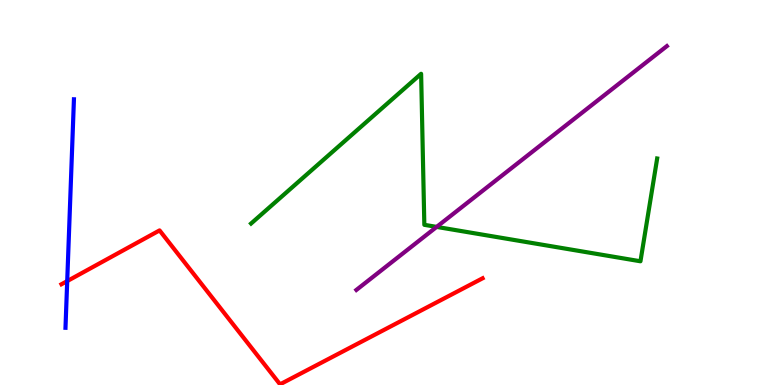[{'lines': ['blue', 'red'], 'intersections': [{'x': 0.867, 'y': 2.7}]}, {'lines': ['green', 'red'], 'intersections': []}, {'lines': ['purple', 'red'], 'intersections': []}, {'lines': ['blue', 'green'], 'intersections': []}, {'lines': ['blue', 'purple'], 'intersections': []}, {'lines': ['green', 'purple'], 'intersections': [{'x': 5.63, 'y': 4.11}]}]